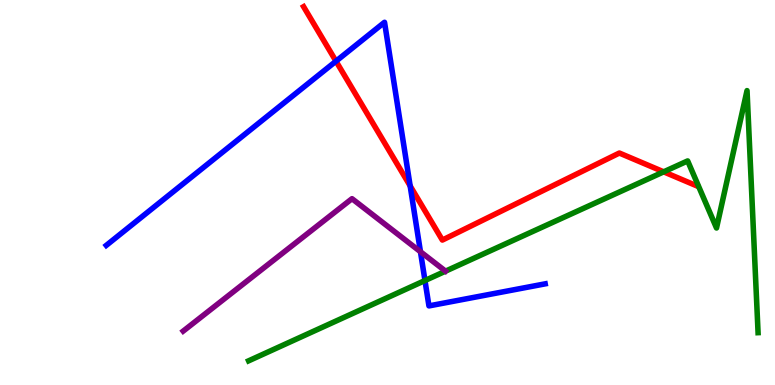[{'lines': ['blue', 'red'], 'intersections': [{'x': 4.34, 'y': 8.41}, {'x': 5.29, 'y': 5.17}]}, {'lines': ['green', 'red'], 'intersections': [{'x': 8.56, 'y': 5.54}]}, {'lines': ['purple', 'red'], 'intersections': []}, {'lines': ['blue', 'green'], 'intersections': [{'x': 5.48, 'y': 2.71}]}, {'lines': ['blue', 'purple'], 'intersections': [{'x': 5.43, 'y': 3.46}]}, {'lines': ['green', 'purple'], 'intersections': []}]